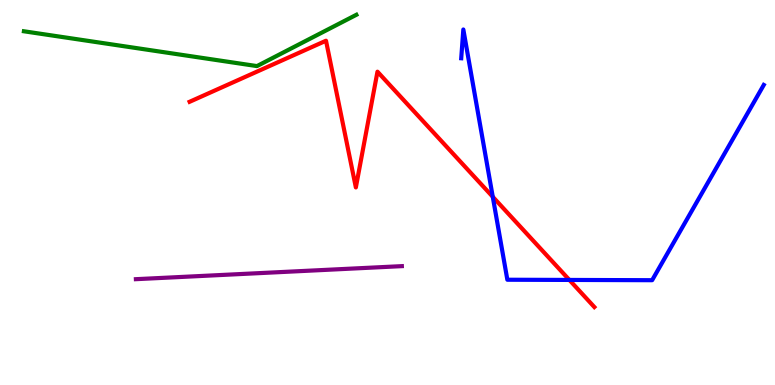[{'lines': ['blue', 'red'], 'intersections': [{'x': 6.36, 'y': 4.89}, {'x': 7.35, 'y': 2.73}]}, {'lines': ['green', 'red'], 'intersections': []}, {'lines': ['purple', 'red'], 'intersections': []}, {'lines': ['blue', 'green'], 'intersections': []}, {'lines': ['blue', 'purple'], 'intersections': []}, {'lines': ['green', 'purple'], 'intersections': []}]